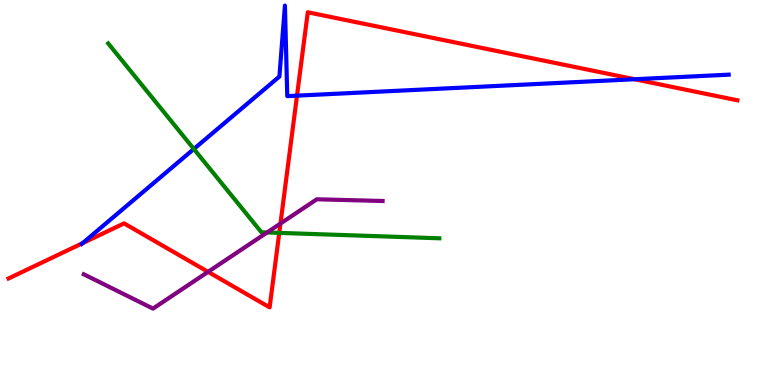[{'lines': ['blue', 'red'], 'intersections': [{'x': 1.07, 'y': 3.68}, {'x': 3.83, 'y': 7.52}, {'x': 8.19, 'y': 7.94}]}, {'lines': ['green', 'red'], 'intersections': [{'x': 3.6, 'y': 3.95}]}, {'lines': ['purple', 'red'], 'intersections': [{'x': 2.68, 'y': 2.94}, {'x': 3.62, 'y': 4.19}]}, {'lines': ['blue', 'green'], 'intersections': [{'x': 2.5, 'y': 6.13}]}, {'lines': ['blue', 'purple'], 'intersections': []}, {'lines': ['green', 'purple'], 'intersections': [{'x': 3.45, 'y': 3.96}]}]